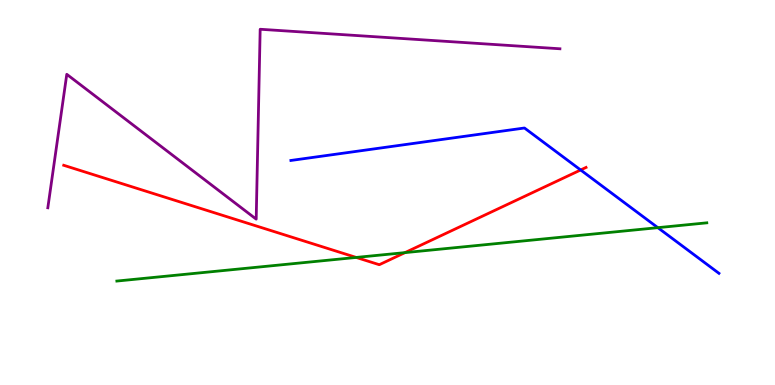[{'lines': ['blue', 'red'], 'intersections': [{'x': 7.49, 'y': 5.59}]}, {'lines': ['green', 'red'], 'intersections': [{'x': 4.6, 'y': 3.31}, {'x': 5.23, 'y': 3.44}]}, {'lines': ['purple', 'red'], 'intersections': []}, {'lines': ['blue', 'green'], 'intersections': [{'x': 8.49, 'y': 4.09}]}, {'lines': ['blue', 'purple'], 'intersections': []}, {'lines': ['green', 'purple'], 'intersections': []}]